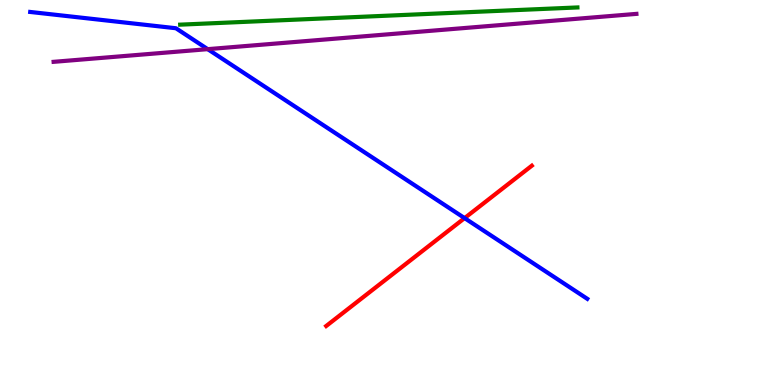[{'lines': ['blue', 'red'], 'intersections': [{'x': 5.99, 'y': 4.33}]}, {'lines': ['green', 'red'], 'intersections': []}, {'lines': ['purple', 'red'], 'intersections': []}, {'lines': ['blue', 'green'], 'intersections': []}, {'lines': ['blue', 'purple'], 'intersections': [{'x': 2.68, 'y': 8.72}]}, {'lines': ['green', 'purple'], 'intersections': []}]